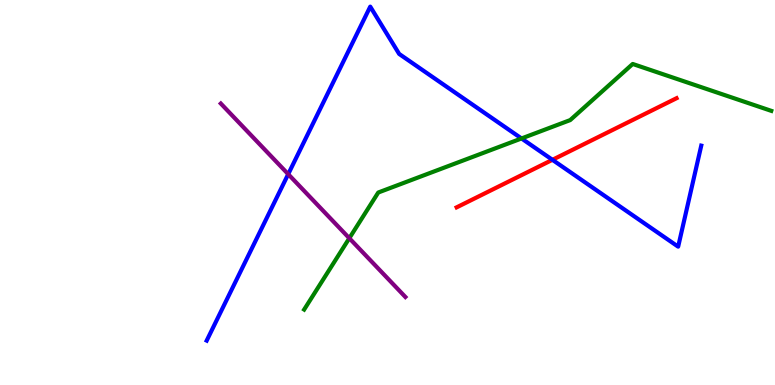[{'lines': ['blue', 'red'], 'intersections': [{'x': 7.13, 'y': 5.85}]}, {'lines': ['green', 'red'], 'intersections': []}, {'lines': ['purple', 'red'], 'intersections': []}, {'lines': ['blue', 'green'], 'intersections': [{'x': 6.73, 'y': 6.4}]}, {'lines': ['blue', 'purple'], 'intersections': [{'x': 3.72, 'y': 5.48}]}, {'lines': ['green', 'purple'], 'intersections': [{'x': 4.51, 'y': 3.81}]}]